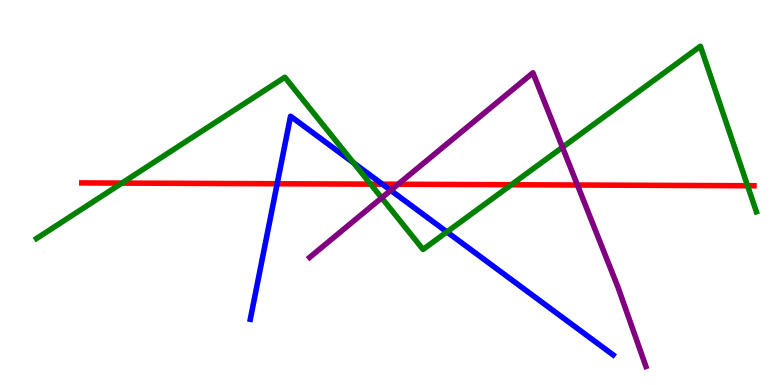[{'lines': ['blue', 'red'], 'intersections': [{'x': 3.58, 'y': 5.23}, {'x': 4.93, 'y': 5.22}]}, {'lines': ['green', 'red'], 'intersections': [{'x': 1.57, 'y': 5.24}, {'x': 4.78, 'y': 5.22}, {'x': 6.6, 'y': 5.2}, {'x': 9.65, 'y': 5.18}]}, {'lines': ['purple', 'red'], 'intersections': [{'x': 5.14, 'y': 5.21}, {'x': 7.45, 'y': 5.19}]}, {'lines': ['blue', 'green'], 'intersections': [{'x': 4.56, 'y': 5.77}, {'x': 5.77, 'y': 3.98}]}, {'lines': ['blue', 'purple'], 'intersections': [{'x': 5.04, 'y': 5.06}]}, {'lines': ['green', 'purple'], 'intersections': [{'x': 4.92, 'y': 4.86}, {'x': 7.26, 'y': 6.17}]}]